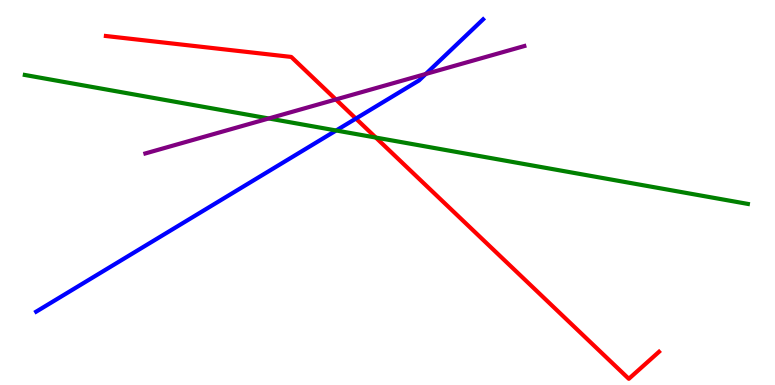[{'lines': ['blue', 'red'], 'intersections': [{'x': 4.59, 'y': 6.92}]}, {'lines': ['green', 'red'], 'intersections': [{'x': 4.85, 'y': 6.43}]}, {'lines': ['purple', 'red'], 'intersections': [{'x': 4.33, 'y': 7.42}]}, {'lines': ['blue', 'green'], 'intersections': [{'x': 4.34, 'y': 6.61}]}, {'lines': ['blue', 'purple'], 'intersections': [{'x': 5.49, 'y': 8.08}]}, {'lines': ['green', 'purple'], 'intersections': [{'x': 3.47, 'y': 6.92}]}]